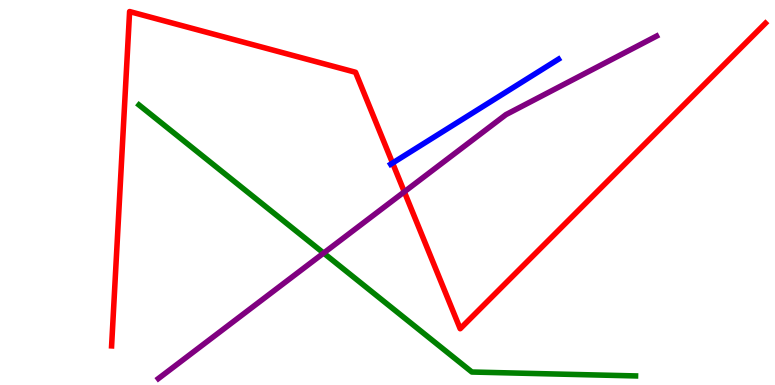[{'lines': ['blue', 'red'], 'intersections': [{'x': 5.07, 'y': 5.77}]}, {'lines': ['green', 'red'], 'intersections': []}, {'lines': ['purple', 'red'], 'intersections': [{'x': 5.22, 'y': 5.02}]}, {'lines': ['blue', 'green'], 'intersections': []}, {'lines': ['blue', 'purple'], 'intersections': []}, {'lines': ['green', 'purple'], 'intersections': [{'x': 4.18, 'y': 3.43}]}]